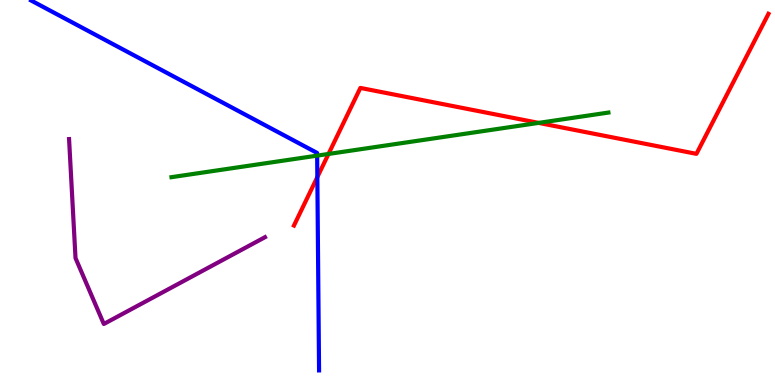[{'lines': ['blue', 'red'], 'intersections': [{'x': 4.09, 'y': 5.4}]}, {'lines': ['green', 'red'], 'intersections': [{'x': 4.24, 'y': 6.0}, {'x': 6.95, 'y': 6.81}]}, {'lines': ['purple', 'red'], 'intersections': []}, {'lines': ['blue', 'green'], 'intersections': [{'x': 4.09, 'y': 5.96}]}, {'lines': ['blue', 'purple'], 'intersections': []}, {'lines': ['green', 'purple'], 'intersections': []}]